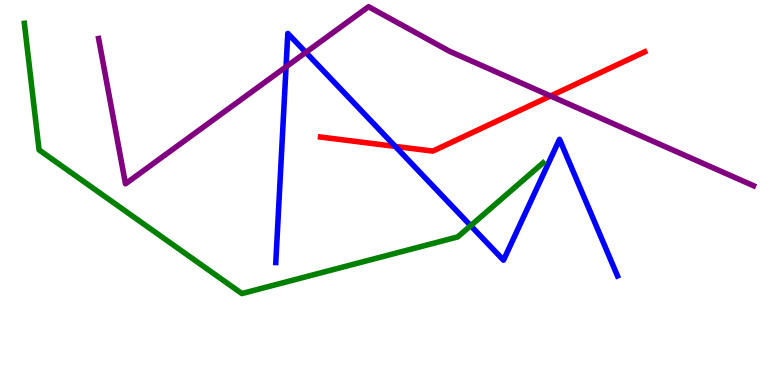[{'lines': ['blue', 'red'], 'intersections': [{'x': 5.1, 'y': 6.2}]}, {'lines': ['green', 'red'], 'intersections': []}, {'lines': ['purple', 'red'], 'intersections': [{'x': 7.1, 'y': 7.51}]}, {'lines': ['blue', 'green'], 'intersections': [{'x': 6.07, 'y': 4.14}]}, {'lines': ['blue', 'purple'], 'intersections': [{'x': 3.69, 'y': 8.26}, {'x': 3.95, 'y': 8.64}]}, {'lines': ['green', 'purple'], 'intersections': []}]